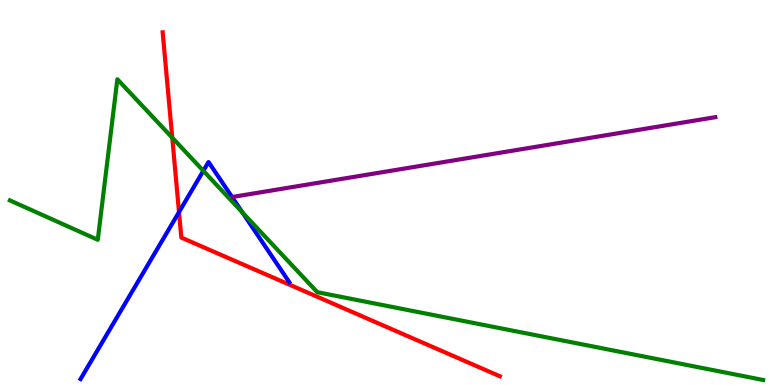[{'lines': ['blue', 'red'], 'intersections': [{'x': 2.31, 'y': 4.49}]}, {'lines': ['green', 'red'], 'intersections': [{'x': 2.22, 'y': 6.42}]}, {'lines': ['purple', 'red'], 'intersections': []}, {'lines': ['blue', 'green'], 'intersections': [{'x': 2.62, 'y': 5.56}, {'x': 3.13, 'y': 4.48}]}, {'lines': ['blue', 'purple'], 'intersections': []}, {'lines': ['green', 'purple'], 'intersections': []}]